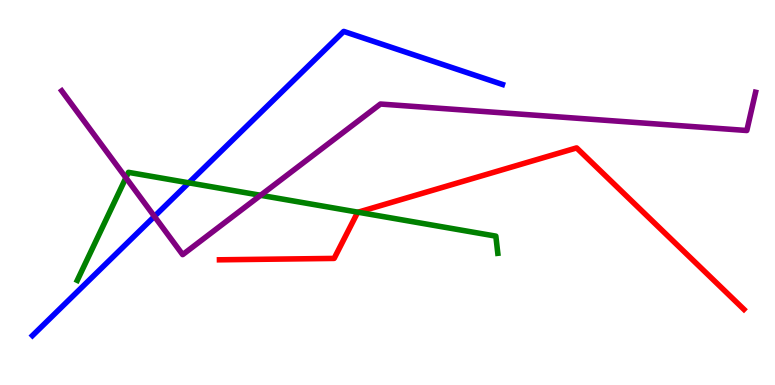[{'lines': ['blue', 'red'], 'intersections': []}, {'lines': ['green', 'red'], 'intersections': [{'x': 4.62, 'y': 4.49}]}, {'lines': ['purple', 'red'], 'intersections': []}, {'lines': ['blue', 'green'], 'intersections': [{'x': 2.44, 'y': 5.25}]}, {'lines': ['blue', 'purple'], 'intersections': [{'x': 1.99, 'y': 4.38}]}, {'lines': ['green', 'purple'], 'intersections': [{'x': 1.62, 'y': 5.38}, {'x': 3.36, 'y': 4.93}]}]